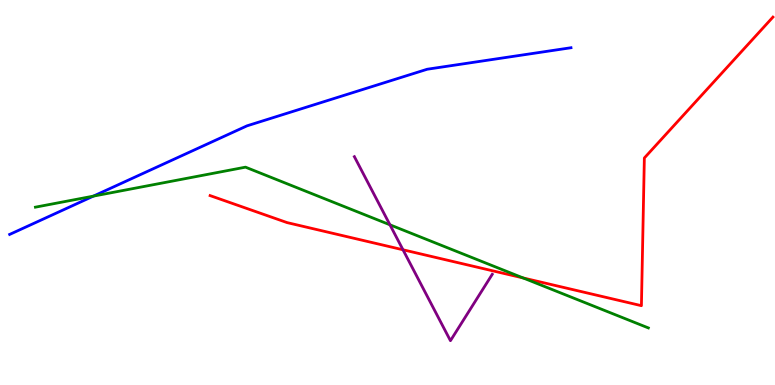[{'lines': ['blue', 'red'], 'intersections': []}, {'lines': ['green', 'red'], 'intersections': [{'x': 6.75, 'y': 2.78}]}, {'lines': ['purple', 'red'], 'intersections': [{'x': 5.2, 'y': 3.51}]}, {'lines': ['blue', 'green'], 'intersections': [{'x': 1.2, 'y': 4.91}]}, {'lines': ['blue', 'purple'], 'intersections': []}, {'lines': ['green', 'purple'], 'intersections': [{'x': 5.03, 'y': 4.16}]}]